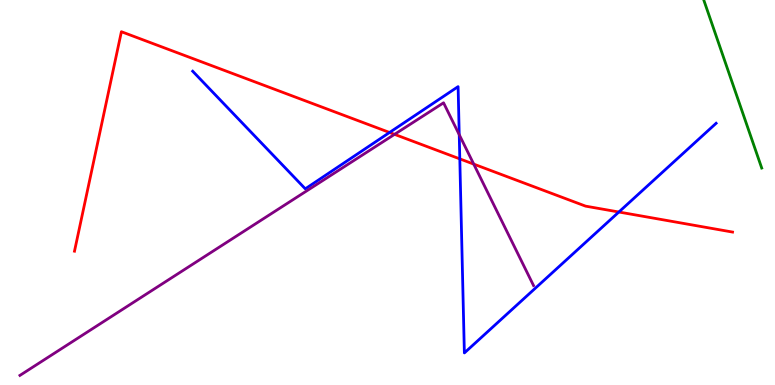[{'lines': ['blue', 'red'], 'intersections': [{'x': 5.03, 'y': 6.56}, {'x': 5.93, 'y': 5.87}, {'x': 7.99, 'y': 4.49}]}, {'lines': ['green', 'red'], 'intersections': []}, {'lines': ['purple', 'red'], 'intersections': [{'x': 5.09, 'y': 6.51}, {'x': 6.11, 'y': 5.74}]}, {'lines': ['blue', 'green'], 'intersections': []}, {'lines': ['blue', 'purple'], 'intersections': [{'x': 5.93, 'y': 6.5}]}, {'lines': ['green', 'purple'], 'intersections': []}]